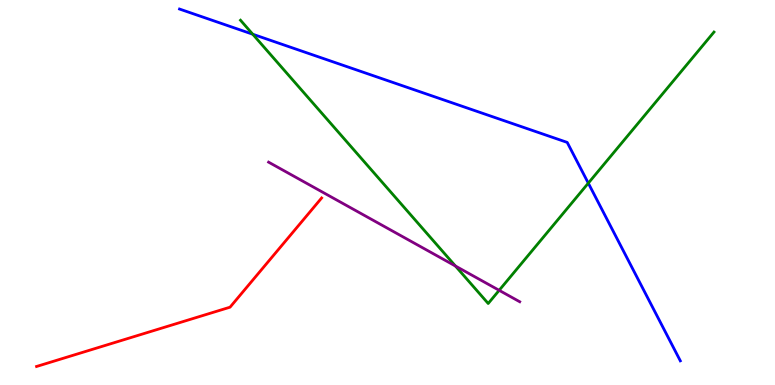[{'lines': ['blue', 'red'], 'intersections': []}, {'lines': ['green', 'red'], 'intersections': []}, {'lines': ['purple', 'red'], 'intersections': []}, {'lines': ['blue', 'green'], 'intersections': [{'x': 3.26, 'y': 9.11}, {'x': 7.59, 'y': 5.24}]}, {'lines': ['blue', 'purple'], 'intersections': []}, {'lines': ['green', 'purple'], 'intersections': [{'x': 5.88, 'y': 3.09}, {'x': 6.44, 'y': 2.46}]}]